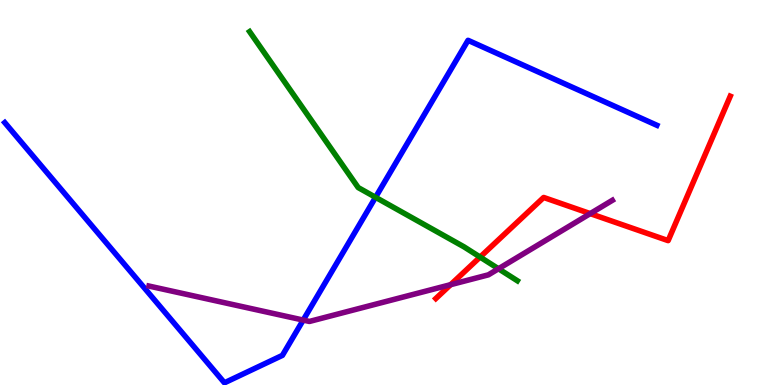[{'lines': ['blue', 'red'], 'intersections': []}, {'lines': ['green', 'red'], 'intersections': [{'x': 6.19, 'y': 3.32}]}, {'lines': ['purple', 'red'], 'intersections': [{'x': 5.81, 'y': 2.61}, {'x': 7.62, 'y': 4.45}]}, {'lines': ['blue', 'green'], 'intersections': [{'x': 4.85, 'y': 4.88}]}, {'lines': ['blue', 'purple'], 'intersections': [{'x': 3.91, 'y': 1.69}]}, {'lines': ['green', 'purple'], 'intersections': [{'x': 6.43, 'y': 3.02}]}]